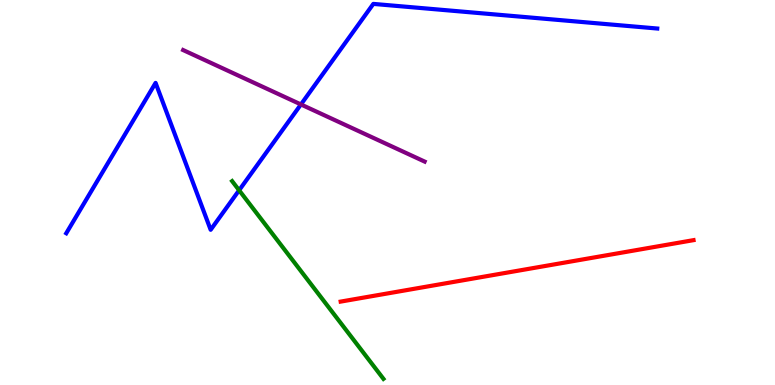[{'lines': ['blue', 'red'], 'intersections': []}, {'lines': ['green', 'red'], 'intersections': []}, {'lines': ['purple', 'red'], 'intersections': []}, {'lines': ['blue', 'green'], 'intersections': [{'x': 3.09, 'y': 5.06}]}, {'lines': ['blue', 'purple'], 'intersections': [{'x': 3.88, 'y': 7.29}]}, {'lines': ['green', 'purple'], 'intersections': []}]